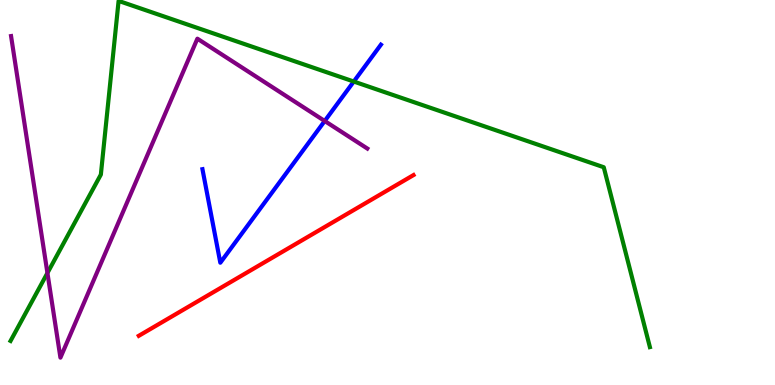[{'lines': ['blue', 'red'], 'intersections': []}, {'lines': ['green', 'red'], 'intersections': []}, {'lines': ['purple', 'red'], 'intersections': []}, {'lines': ['blue', 'green'], 'intersections': [{'x': 4.56, 'y': 7.88}]}, {'lines': ['blue', 'purple'], 'intersections': [{'x': 4.19, 'y': 6.86}]}, {'lines': ['green', 'purple'], 'intersections': [{'x': 0.612, 'y': 2.91}]}]